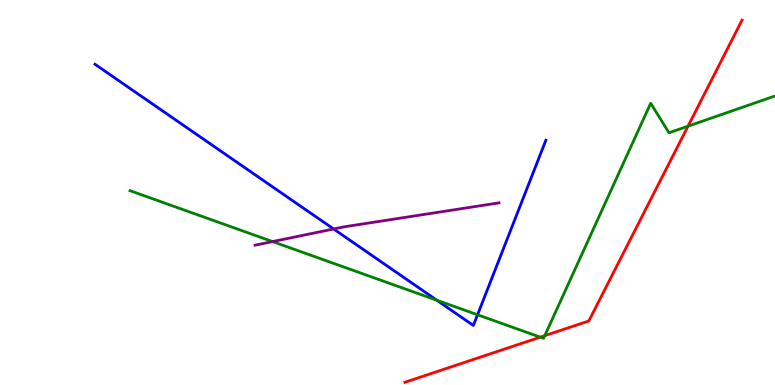[{'lines': ['blue', 'red'], 'intersections': []}, {'lines': ['green', 'red'], 'intersections': [{'x': 6.97, 'y': 1.24}, {'x': 7.03, 'y': 1.28}, {'x': 8.88, 'y': 6.72}]}, {'lines': ['purple', 'red'], 'intersections': []}, {'lines': ['blue', 'green'], 'intersections': [{'x': 5.64, 'y': 2.2}, {'x': 6.16, 'y': 1.82}]}, {'lines': ['blue', 'purple'], 'intersections': [{'x': 4.3, 'y': 4.05}]}, {'lines': ['green', 'purple'], 'intersections': [{'x': 3.52, 'y': 3.73}]}]